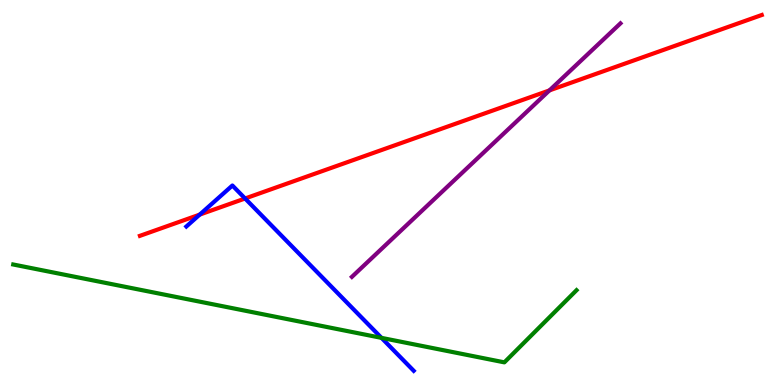[{'lines': ['blue', 'red'], 'intersections': [{'x': 2.58, 'y': 4.43}, {'x': 3.16, 'y': 4.84}]}, {'lines': ['green', 'red'], 'intersections': []}, {'lines': ['purple', 'red'], 'intersections': [{'x': 7.09, 'y': 7.65}]}, {'lines': ['blue', 'green'], 'intersections': [{'x': 4.92, 'y': 1.22}]}, {'lines': ['blue', 'purple'], 'intersections': []}, {'lines': ['green', 'purple'], 'intersections': []}]